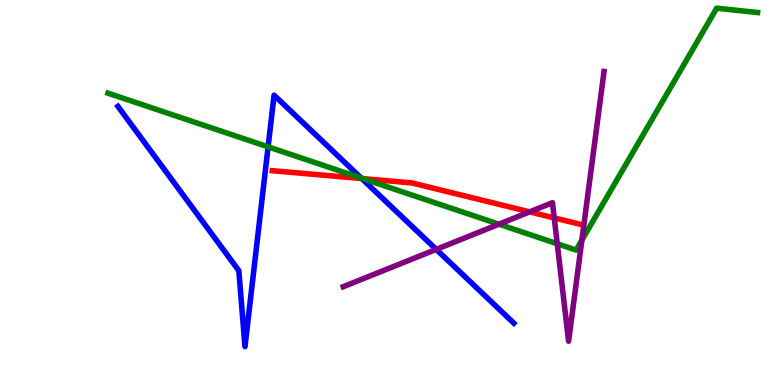[{'lines': ['blue', 'red'], 'intersections': [{'x': 4.67, 'y': 5.36}]}, {'lines': ['green', 'red'], 'intersections': [{'x': 4.68, 'y': 5.36}]}, {'lines': ['purple', 'red'], 'intersections': [{'x': 6.83, 'y': 4.5}, {'x': 7.15, 'y': 4.34}]}, {'lines': ['blue', 'green'], 'intersections': [{'x': 3.46, 'y': 6.19}, {'x': 4.66, 'y': 5.38}]}, {'lines': ['blue', 'purple'], 'intersections': [{'x': 5.63, 'y': 3.52}]}, {'lines': ['green', 'purple'], 'intersections': [{'x': 6.44, 'y': 4.18}, {'x': 7.19, 'y': 3.67}, {'x': 7.51, 'y': 3.76}]}]